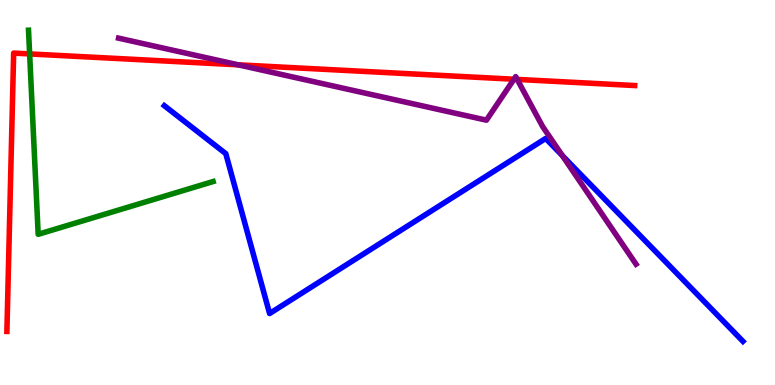[{'lines': ['blue', 'red'], 'intersections': []}, {'lines': ['green', 'red'], 'intersections': [{'x': 0.382, 'y': 8.6}]}, {'lines': ['purple', 'red'], 'intersections': [{'x': 3.07, 'y': 8.32}, {'x': 6.63, 'y': 7.94}, {'x': 6.67, 'y': 7.94}]}, {'lines': ['blue', 'green'], 'intersections': []}, {'lines': ['blue', 'purple'], 'intersections': [{'x': 7.26, 'y': 5.96}]}, {'lines': ['green', 'purple'], 'intersections': []}]